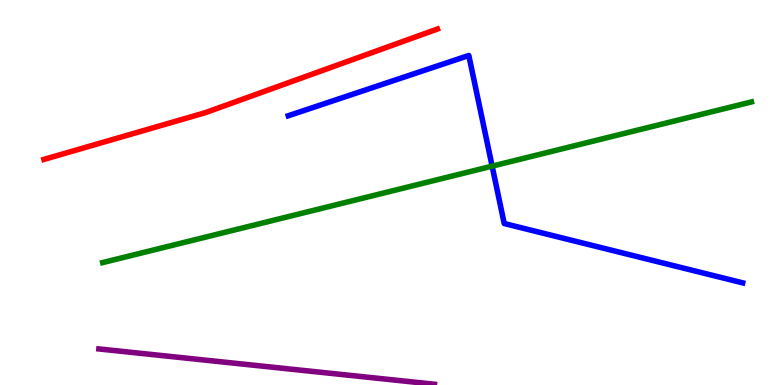[{'lines': ['blue', 'red'], 'intersections': []}, {'lines': ['green', 'red'], 'intersections': []}, {'lines': ['purple', 'red'], 'intersections': []}, {'lines': ['blue', 'green'], 'intersections': [{'x': 6.35, 'y': 5.68}]}, {'lines': ['blue', 'purple'], 'intersections': []}, {'lines': ['green', 'purple'], 'intersections': []}]